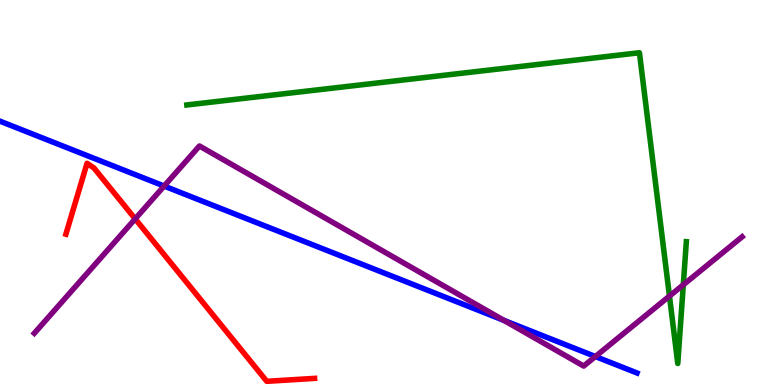[{'lines': ['blue', 'red'], 'intersections': []}, {'lines': ['green', 'red'], 'intersections': []}, {'lines': ['purple', 'red'], 'intersections': [{'x': 1.74, 'y': 4.31}]}, {'lines': ['blue', 'green'], 'intersections': []}, {'lines': ['blue', 'purple'], 'intersections': [{'x': 2.12, 'y': 5.17}, {'x': 6.5, 'y': 1.68}, {'x': 7.68, 'y': 0.74}]}, {'lines': ['green', 'purple'], 'intersections': [{'x': 8.64, 'y': 2.31}, {'x': 8.82, 'y': 2.6}]}]